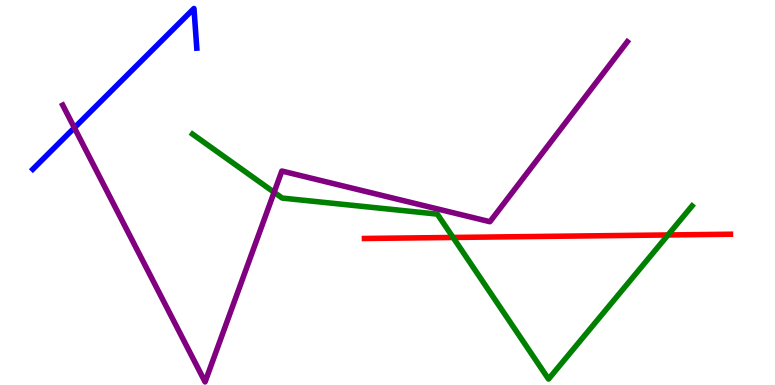[{'lines': ['blue', 'red'], 'intersections': []}, {'lines': ['green', 'red'], 'intersections': [{'x': 5.85, 'y': 3.83}, {'x': 8.62, 'y': 3.9}]}, {'lines': ['purple', 'red'], 'intersections': []}, {'lines': ['blue', 'green'], 'intersections': []}, {'lines': ['blue', 'purple'], 'intersections': [{'x': 0.96, 'y': 6.68}]}, {'lines': ['green', 'purple'], 'intersections': [{'x': 3.54, 'y': 5.01}]}]